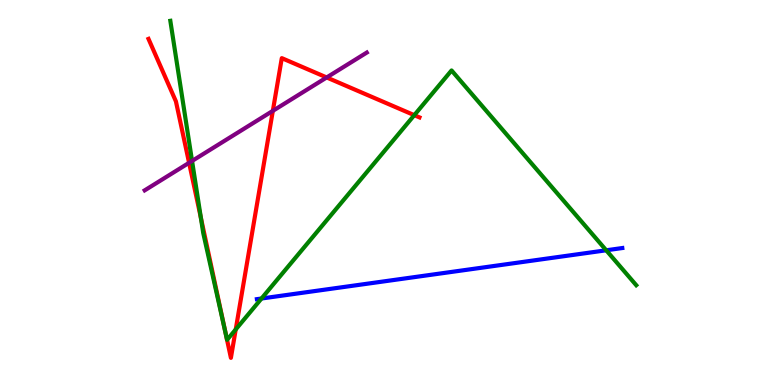[{'lines': ['blue', 'red'], 'intersections': []}, {'lines': ['green', 'red'], 'intersections': [{'x': 2.59, 'y': 4.34}, {'x': 2.92, 'y': 1.28}, {'x': 3.04, 'y': 1.44}, {'x': 5.35, 'y': 7.01}]}, {'lines': ['purple', 'red'], 'intersections': [{'x': 2.44, 'y': 5.77}, {'x': 3.52, 'y': 7.12}, {'x': 4.22, 'y': 7.99}]}, {'lines': ['blue', 'green'], 'intersections': [{'x': 3.37, 'y': 2.25}, {'x': 7.82, 'y': 3.5}]}, {'lines': ['blue', 'purple'], 'intersections': []}, {'lines': ['green', 'purple'], 'intersections': [{'x': 2.48, 'y': 5.82}]}]